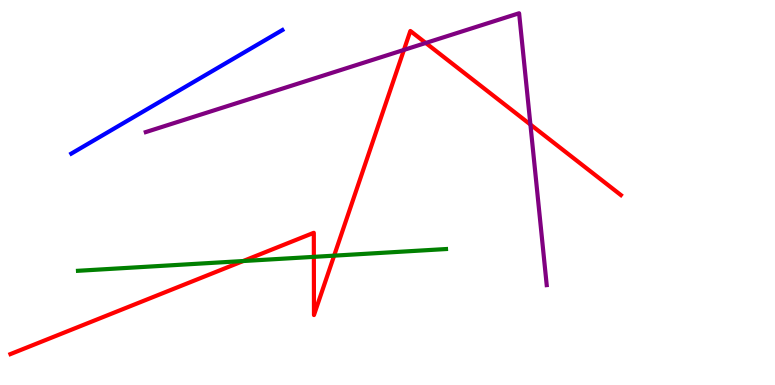[{'lines': ['blue', 'red'], 'intersections': []}, {'lines': ['green', 'red'], 'intersections': [{'x': 3.14, 'y': 3.22}, {'x': 4.05, 'y': 3.33}, {'x': 4.31, 'y': 3.36}]}, {'lines': ['purple', 'red'], 'intersections': [{'x': 5.21, 'y': 8.7}, {'x': 5.49, 'y': 8.88}, {'x': 6.84, 'y': 6.77}]}, {'lines': ['blue', 'green'], 'intersections': []}, {'lines': ['blue', 'purple'], 'intersections': []}, {'lines': ['green', 'purple'], 'intersections': []}]